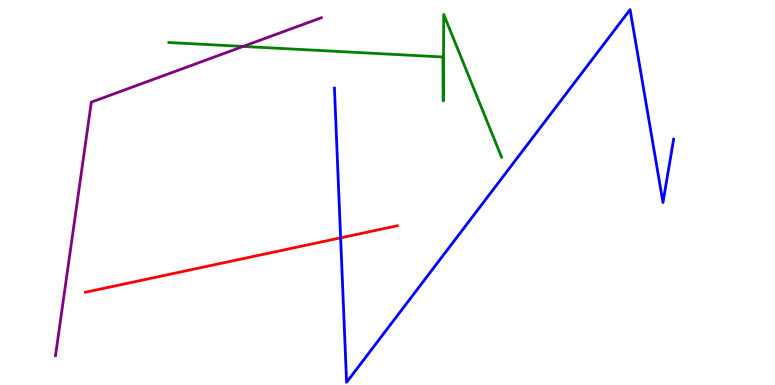[{'lines': ['blue', 'red'], 'intersections': [{'x': 4.4, 'y': 3.82}]}, {'lines': ['green', 'red'], 'intersections': []}, {'lines': ['purple', 'red'], 'intersections': []}, {'lines': ['blue', 'green'], 'intersections': []}, {'lines': ['blue', 'purple'], 'intersections': []}, {'lines': ['green', 'purple'], 'intersections': [{'x': 3.14, 'y': 8.79}]}]